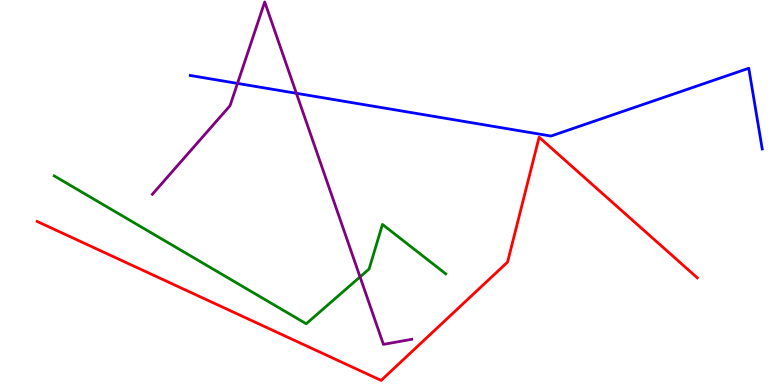[{'lines': ['blue', 'red'], 'intersections': []}, {'lines': ['green', 'red'], 'intersections': []}, {'lines': ['purple', 'red'], 'intersections': []}, {'lines': ['blue', 'green'], 'intersections': []}, {'lines': ['blue', 'purple'], 'intersections': [{'x': 3.06, 'y': 7.83}, {'x': 3.82, 'y': 7.58}]}, {'lines': ['green', 'purple'], 'intersections': [{'x': 4.65, 'y': 2.81}]}]